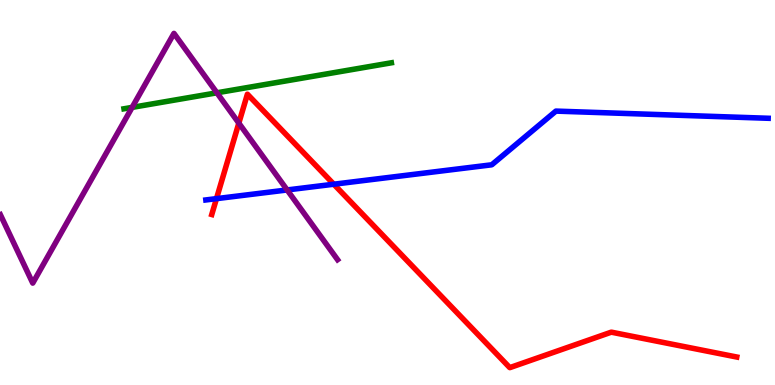[{'lines': ['blue', 'red'], 'intersections': [{'x': 2.79, 'y': 4.84}, {'x': 4.31, 'y': 5.22}]}, {'lines': ['green', 'red'], 'intersections': []}, {'lines': ['purple', 'red'], 'intersections': [{'x': 3.08, 'y': 6.8}]}, {'lines': ['blue', 'green'], 'intersections': []}, {'lines': ['blue', 'purple'], 'intersections': [{'x': 3.71, 'y': 5.07}]}, {'lines': ['green', 'purple'], 'intersections': [{'x': 1.7, 'y': 7.21}, {'x': 2.8, 'y': 7.59}]}]